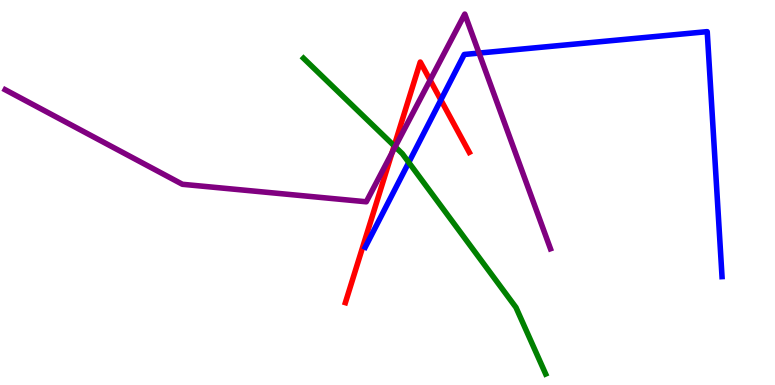[{'lines': ['blue', 'red'], 'intersections': [{'x': 5.69, 'y': 7.4}]}, {'lines': ['green', 'red'], 'intersections': [{'x': 5.09, 'y': 6.21}]}, {'lines': ['purple', 'red'], 'intersections': [{'x': 5.06, 'y': 6.03}, {'x': 5.55, 'y': 7.92}]}, {'lines': ['blue', 'green'], 'intersections': [{'x': 5.27, 'y': 5.78}]}, {'lines': ['blue', 'purple'], 'intersections': [{'x': 6.18, 'y': 8.62}]}, {'lines': ['green', 'purple'], 'intersections': [{'x': 5.1, 'y': 6.19}]}]